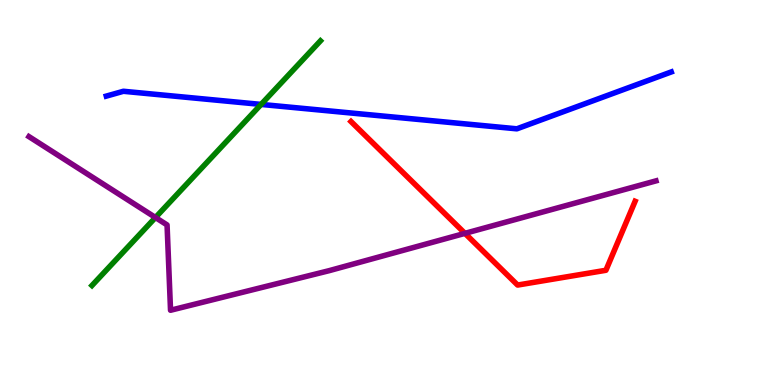[{'lines': ['blue', 'red'], 'intersections': []}, {'lines': ['green', 'red'], 'intersections': []}, {'lines': ['purple', 'red'], 'intersections': [{'x': 6.0, 'y': 3.94}]}, {'lines': ['blue', 'green'], 'intersections': [{'x': 3.37, 'y': 7.29}]}, {'lines': ['blue', 'purple'], 'intersections': []}, {'lines': ['green', 'purple'], 'intersections': [{'x': 2.01, 'y': 4.35}]}]